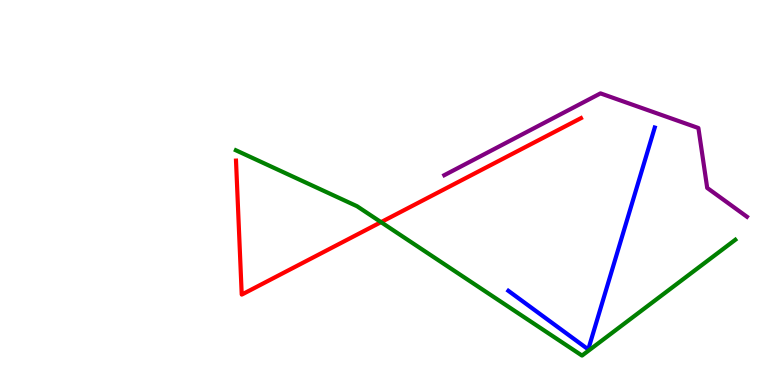[{'lines': ['blue', 'red'], 'intersections': []}, {'lines': ['green', 'red'], 'intersections': [{'x': 4.92, 'y': 4.23}]}, {'lines': ['purple', 'red'], 'intersections': []}, {'lines': ['blue', 'green'], 'intersections': []}, {'lines': ['blue', 'purple'], 'intersections': []}, {'lines': ['green', 'purple'], 'intersections': []}]